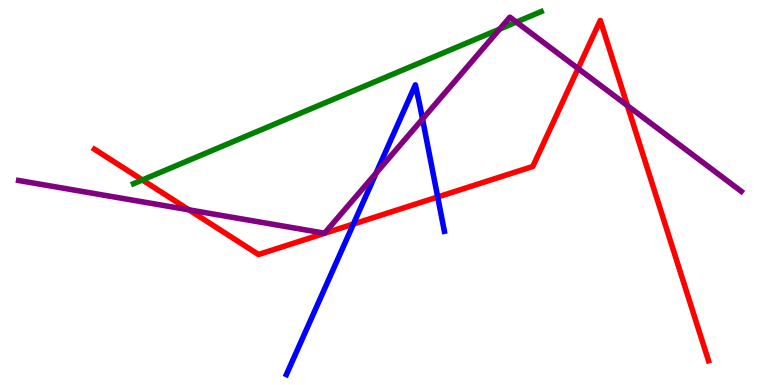[{'lines': ['blue', 'red'], 'intersections': [{'x': 4.56, 'y': 4.18}, {'x': 5.65, 'y': 4.88}]}, {'lines': ['green', 'red'], 'intersections': [{'x': 1.84, 'y': 5.33}]}, {'lines': ['purple', 'red'], 'intersections': [{'x': 2.44, 'y': 4.55}, {'x': 7.46, 'y': 8.22}, {'x': 8.1, 'y': 7.26}]}, {'lines': ['blue', 'green'], 'intersections': []}, {'lines': ['blue', 'purple'], 'intersections': [{'x': 4.85, 'y': 5.5}, {'x': 5.45, 'y': 6.91}]}, {'lines': ['green', 'purple'], 'intersections': [{'x': 6.45, 'y': 9.24}, {'x': 6.66, 'y': 9.43}]}]